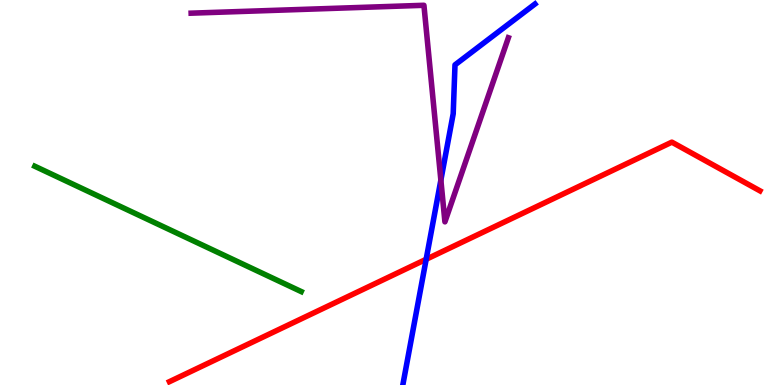[{'lines': ['blue', 'red'], 'intersections': [{'x': 5.5, 'y': 3.27}]}, {'lines': ['green', 'red'], 'intersections': []}, {'lines': ['purple', 'red'], 'intersections': []}, {'lines': ['blue', 'green'], 'intersections': []}, {'lines': ['blue', 'purple'], 'intersections': [{'x': 5.69, 'y': 5.32}]}, {'lines': ['green', 'purple'], 'intersections': []}]